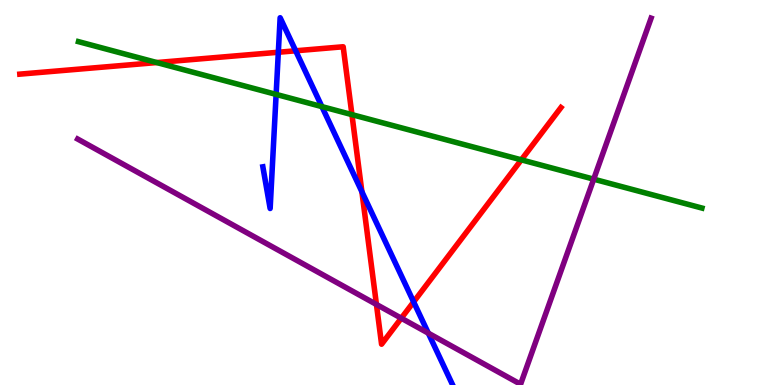[{'lines': ['blue', 'red'], 'intersections': [{'x': 3.59, 'y': 8.64}, {'x': 3.82, 'y': 8.68}, {'x': 4.67, 'y': 5.02}, {'x': 5.34, 'y': 2.16}]}, {'lines': ['green', 'red'], 'intersections': [{'x': 2.02, 'y': 8.38}, {'x': 4.54, 'y': 7.02}, {'x': 6.73, 'y': 5.85}]}, {'lines': ['purple', 'red'], 'intersections': [{'x': 4.86, 'y': 2.09}, {'x': 5.18, 'y': 1.74}]}, {'lines': ['blue', 'green'], 'intersections': [{'x': 3.56, 'y': 7.55}, {'x': 4.15, 'y': 7.23}]}, {'lines': ['blue', 'purple'], 'intersections': [{'x': 5.53, 'y': 1.35}]}, {'lines': ['green', 'purple'], 'intersections': [{'x': 7.66, 'y': 5.35}]}]